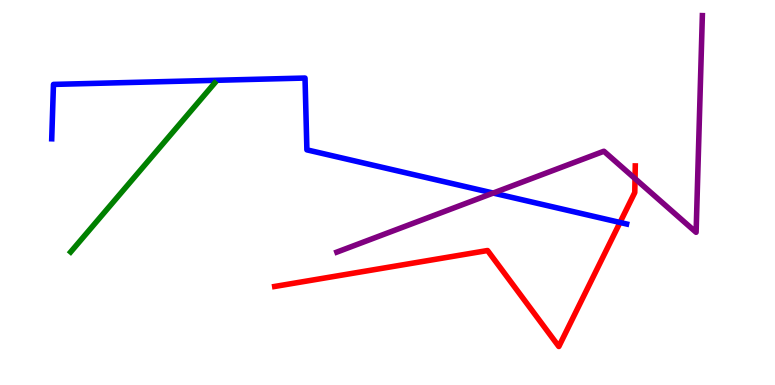[{'lines': ['blue', 'red'], 'intersections': [{'x': 8.0, 'y': 4.22}]}, {'lines': ['green', 'red'], 'intersections': []}, {'lines': ['purple', 'red'], 'intersections': [{'x': 8.19, 'y': 5.36}]}, {'lines': ['blue', 'green'], 'intersections': []}, {'lines': ['blue', 'purple'], 'intersections': [{'x': 6.36, 'y': 4.99}]}, {'lines': ['green', 'purple'], 'intersections': []}]